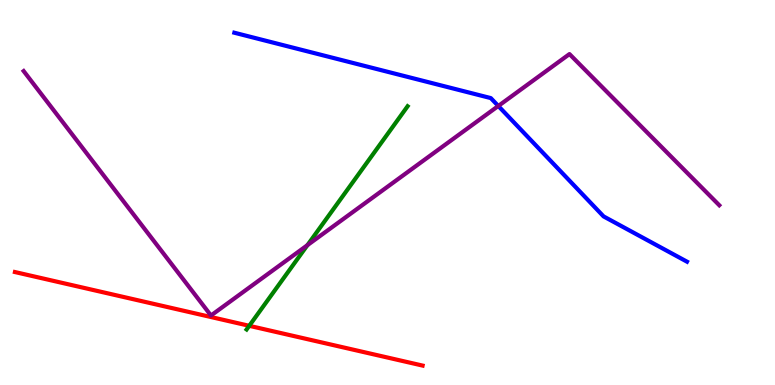[{'lines': ['blue', 'red'], 'intersections': []}, {'lines': ['green', 'red'], 'intersections': [{'x': 3.22, 'y': 1.54}]}, {'lines': ['purple', 'red'], 'intersections': []}, {'lines': ['blue', 'green'], 'intersections': []}, {'lines': ['blue', 'purple'], 'intersections': [{'x': 6.43, 'y': 7.25}]}, {'lines': ['green', 'purple'], 'intersections': [{'x': 3.97, 'y': 3.63}]}]